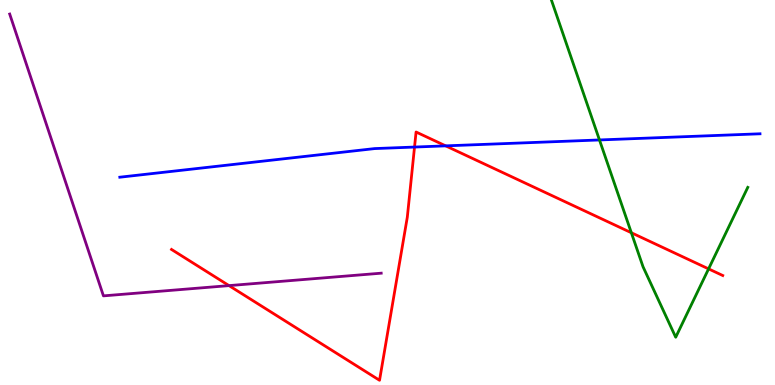[{'lines': ['blue', 'red'], 'intersections': [{'x': 5.35, 'y': 6.18}, {'x': 5.75, 'y': 6.21}]}, {'lines': ['green', 'red'], 'intersections': [{'x': 8.15, 'y': 3.95}, {'x': 9.14, 'y': 3.02}]}, {'lines': ['purple', 'red'], 'intersections': [{'x': 2.95, 'y': 2.58}]}, {'lines': ['blue', 'green'], 'intersections': [{'x': 7.74, 'y': 6.36}]}, {'lines': ['blue', 'purple'], 'intersections': []}, {'lines': ['green', 'purple'], 'intersections': []}]